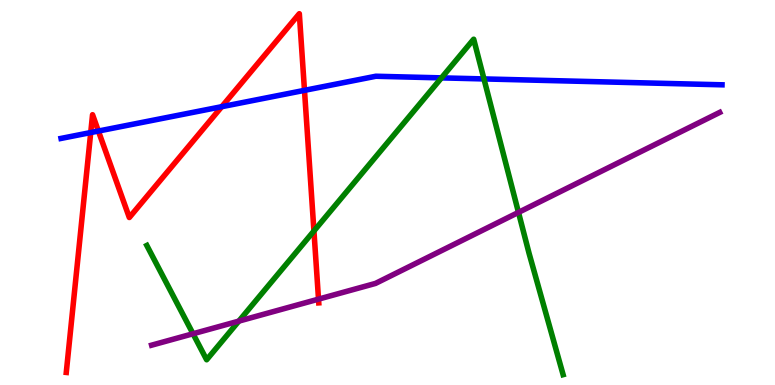[{'lines': ['blue', 'red'], 'intersections': [{'x': 1.17, 'y': 6.56}, {'x': 1.27, 'y': 6.6}, {'x': 2.86, 'y': 7.23}, {'x': 3.93, 'y': 7.65}]}, {'lines': ['green', 'red'], 'intersections': [{'x': 4.05, 'y': 4.0}]}, {'lines': ['purple', 'red'], 'intersections': [{'x': 4.11, 'y': 2.23}]}, {'lines': ['blue', 'green'], 'intersections': [{'x': 5.7, 'y': 7.98}, {'x': 6.24, 'y': 7.95}]}, {'lines': ['blue', 'purple'], 'intersections': []}, {'lines': ['green', 'purple'], 'intersections': [{'x': 2.49, 'y': 1.33}, {'x': 3.08, 'y': 1.66}, {'x': 6.69, 'y': 4.48}]}]